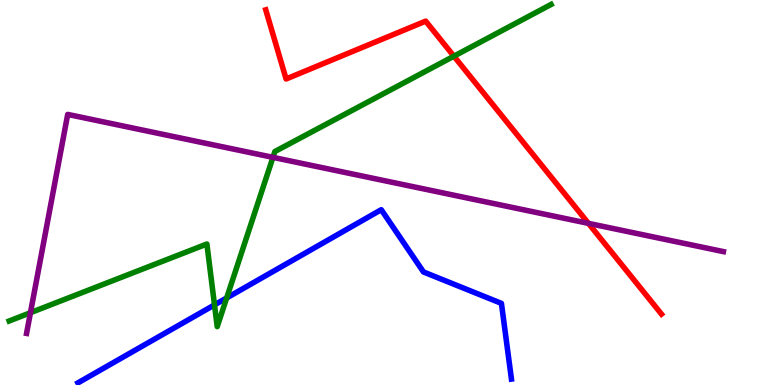[{'lines': ['blue', 'red'], 'intersections': []}, {'lines': ['green', 'red'], 'intersections': [{'x': 5.86, 'y': 8.54}]}, {'lines': ['purple', 'red'], 'intersections': [{'x': 7.59, 'y': 4.2}]}, {'lines': ['blue', 'green'], 'intersections': [{'x': 2.77, 'y': 2.08}, {'x': 2.92, 'y': 2.26}]}, {'lines': ['blue', 'purple'], 'intersections': []}, {'lines': ['green', 'purple'], 'intersections': [{'x': 0.393, 'y': 1.88}, {'x': 3.52, 'y': 5.91}]}]